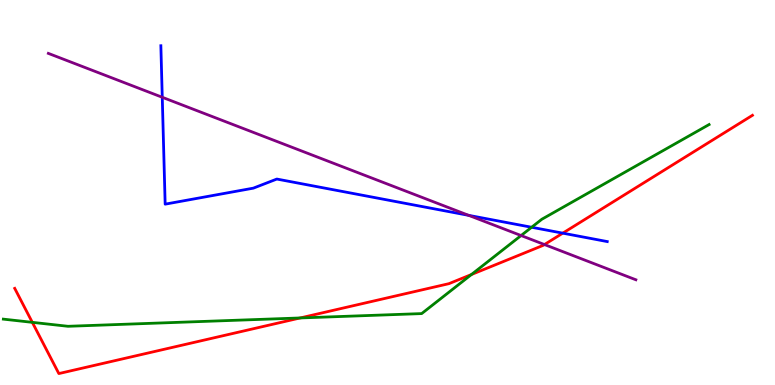[{'lines': ['blue', 'red'], 'intersections': [{'x': 7.26, 'y': 3.94}]}, {'lines': ['green', 'red'], 'intersections': [{'x': 0.417, 'y': 1.63}, {'x': 3.87, 'y': 1.74}, {'x': 6.08, 'y': 2.87}]}, {'lines': ['purple', 'red'], 'intersections': [{'x': 7.03, 'y': 3.65}]}, {'lines': ['blue', 'green'], 'intersections': [{'x': 6.86, 'y': 4.1}]}, {'lines': ['blue', 'purple'], 'intersections': [{'x': 2.09, 'y': 7.47}, {'x': 6.05, 'y': 4.41}]}, {'lines': ['green', 'purple'], 'intersections': [{'x': 6.72, 'y': 3.88}]}]